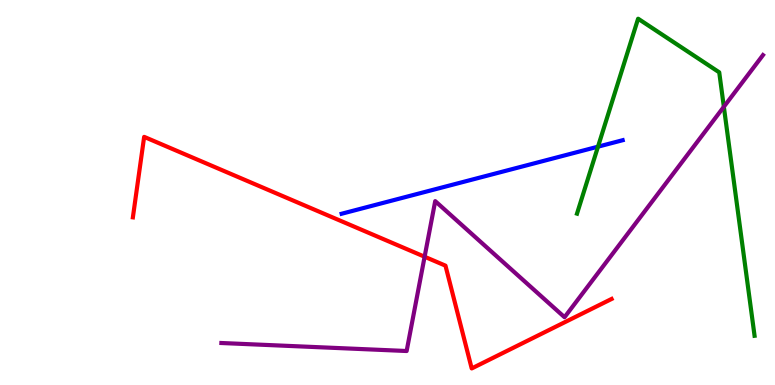[{'lines': ['blue', 'red'], 'intersections': []}, {'lines': ['green', 'red'], 'intersections': []}, {'lines': ['purple', 'red'], 'intersections': [{'x': 5.48, 'y': 3.33}]}, {'lines': ['blue', 'green'], 'intersections': [{'x': 7.72, 'y': 6.19}]}, {'lines': ['blue', 'purple'], 'intersections': []}, {'lines': ['green', 'purple'], 'intersections': [{'x': 9.34, 'y': 7.23}]}]